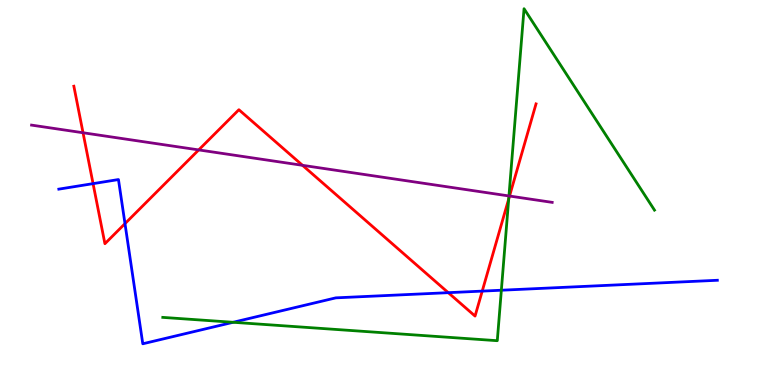[{'lines': ['blue', 'red'], 'intersections': [{'x': 1.2, 'y': 5.23}, {'x': 1.61, 'y': 4.19}, {'x': 5.78, 'y': 2.4}, {'x': 6.22, 'y': 2.44}]}, {'lines': ['green', 'red'], 'intersections': [{'x': 6.56, 'y': 4.83}]}, {'lines': ['purple', 'red'], 'intersections': [{'x': 1.07, 'y': 6.55}, {'x': 2.56, 'y': 6.11}, {'x': 3.9, 'y': 5.71}, {'x': 6.57, 'y': 4.91}]}, {'lines': ['blue', 'green'], 'intersections': [{'x': 3.01, 'y': 1.63}, {'x': 6.47, 'y': 2.46}]}, {'lines': ['blue', 'purple'], 'intersections': []}, {'lines': ['green', 'purple'], 'intersections': [{'x': 6.57, 'y': 4.91}]}]